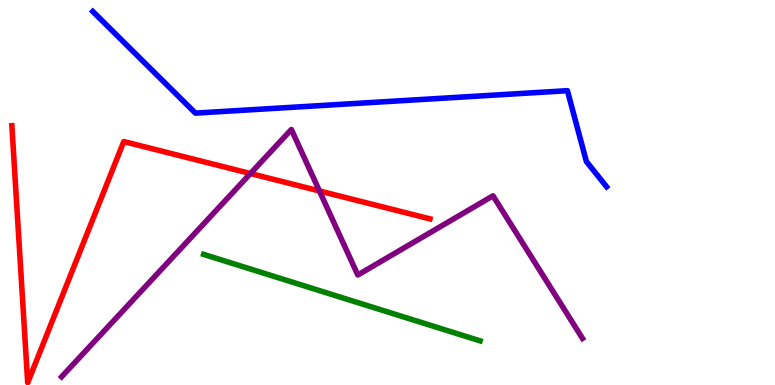[{'lines': ['blue', 'red'], 'intersections': []}, {'lines': ['green', 'red'], 'intersections': []}, {'lines': ['purple', 'red'], 'intersections': [{'x': 3.23, 'y': 5.49}, {'x': 4.12, 'y': 5.04}]}, {'lines': ['blue', 'green'], 'intersections': []}, {'lines': ['blue', 'purple'], 'intersections': []}, {'lines': ['green', 'purple'], 'intersections': []}]